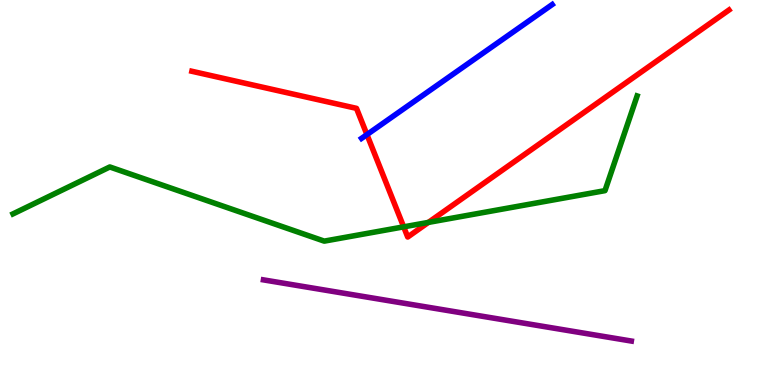[{'lines': ['blue', 'red'], 'intersections': [{'x': 4.73, 'y': 6.5}]}, {'lines': ['green', 'red'], 'intersections': [{'x': 5.21, 'y': 4.11}, {'x': 5.53, 'y': 4.22}]}, {'lines': ['purple', 'red'], 'intersections': []}, {'lines': ['blue', 'green'], 'intersections': []}, {'lines': ['blue', 'purple'], 'intersections': []}, {'lines': ['green', 'purple'], 'intersections': []}]